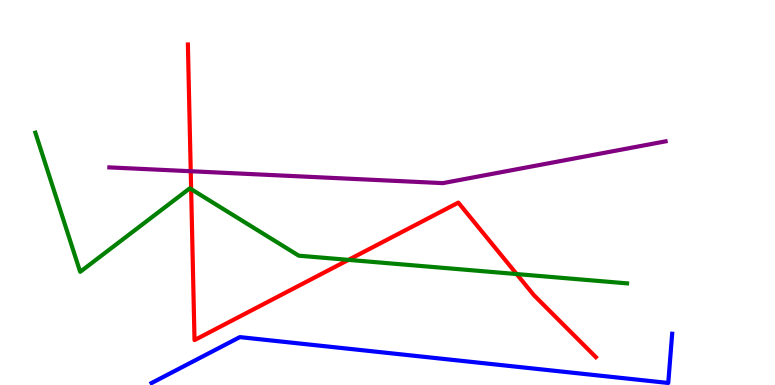[{'lines': ['blue', 'red'], 'intersections': []}, {'lines': ['green', 'red'], 'intersections': [{'x': 2.47, 'y': 5.09}, {'x': 4.5, 'y': 3.25}, {'x': 6.67, 'y': 2.88}]}, {'lines': ['purple', 'red'], 'intersections': [{'x': 2.46, 'y': 5.55}]}, {'lines': ['blue', 'green'], 'intersections': []}, {'lines': ['blue', 'purple'], 'intersections': []}, {'lines': ['green', 'purple'], 'intersections': []}]